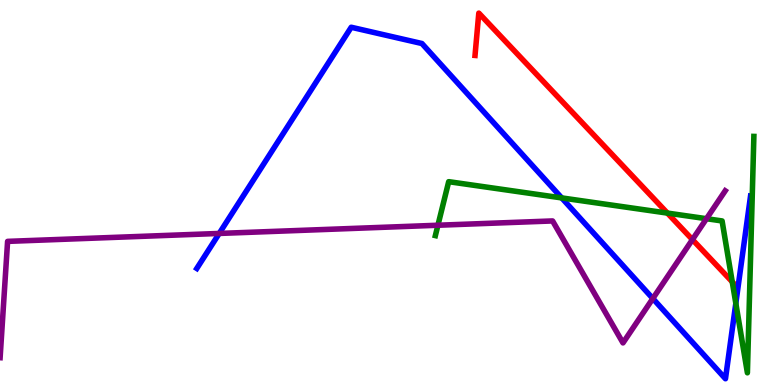[{'lines': ['blue', 'red'], 'intersections': []}, {'lines': ['green', 'red'], 'intersections': [{'x': 8.61, 'y': 4.47}, {'x': 9.45, 'y': 2.68}]}, {'lines': ['purple', 'red'], 'intersections': [{'x': 8.93, 'y': 3.78}]}, {'lines': ['blue', 'green'], 'intersections': [{'x': 7.25, 'y': 4.86}, {'x': 9.49, 'y': 2.12}]}, {'lines': ['blue', 'purple'], 'intersections': [{'x': 2.83, 'y': 3.94}, {'x': 8.42, 'y': 2.25}]}, {'lines': ['green', 'purple'], 'intersections': [{'x': 5.65, 'y': 4.15}, {'x': 9.12, 'y': 4.32}]}]